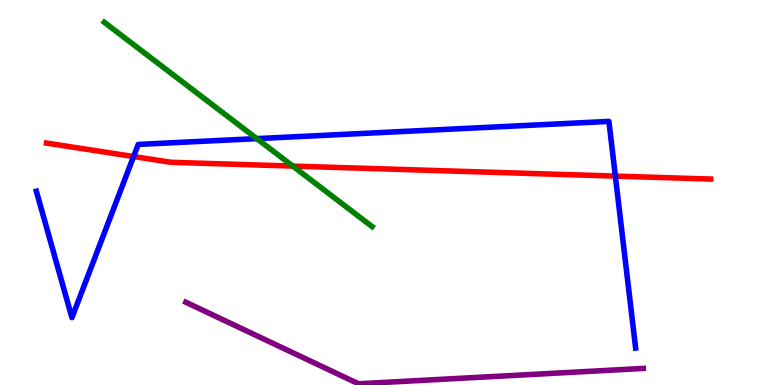[{'lines': ['blue', 'red'], 'intersections': [{'x': 1.72, 'y': 5.93}, {'x': 7.94, 'y': 5.43}]}, {'lines': ['green', 'red'], 'intersections': [{'x': 3.78, 'y': 5.69}]}, {'lines': ['purple', 'red'], 'intersections': []}, {'lines': ['blue', 'green'], 'intersections': [{'x': 3.31, 'y': 6.4}]}, {'lines': ['blue', 'purple'], 'intersections': []}, {'lines': ['green', 'purple'], 'intersections': []}]